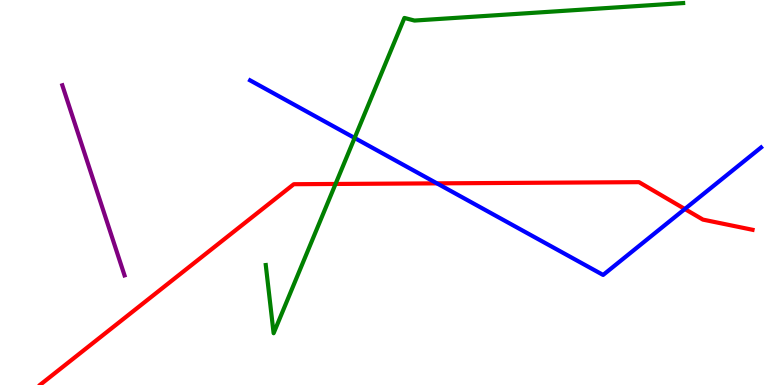[{'lines': ['blue', 'red'], 'intersections': [{'x': 5.64, 'y': 5.24}, {'x': 8.84, 'y': 4.57}]}, {'lines': ['green', 'red'], 'intersections': [{'x': 4.33, 'y': 5.22}]}, {'lines': ['purple', 'red'], 'intersections': []}, {'lines': ['blue', 'green'], 'intersections': [{'x': 4.58, 'y': 6.42}]}, {'lines': ['blue', 'purple'], 'intersections': []}, {'lines': ['green', 'purple'], 'intersections': []}]